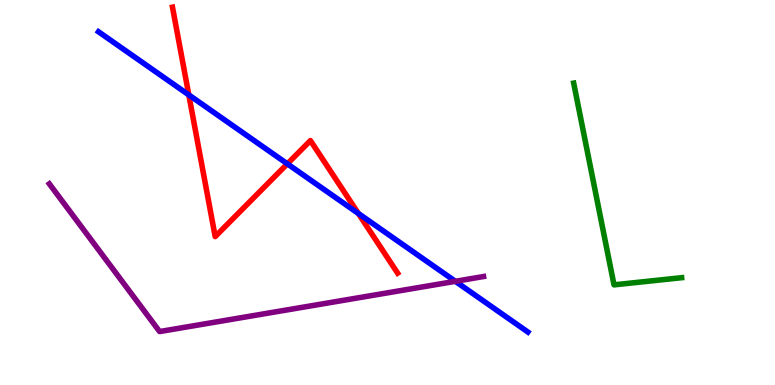[{'lines': ['blue', 'red'], 'intersections': [{'x': 2.44, 'y': 7.53}, {'x': 3.71, 'y': 5.74}, {'x': 4.62, 'y': 4.45}]}, {'lines': ['green', 'red'], 'intersections': []}, {'lines': ['purple', 'red'], 'intersections': []}, {'lines': ['blue', 'green'], 'intersections': []}, {'lines': ['blue', 'purple'], 'intersections': [{'x': 5.88, 'y': 2.69}]}, {'lines': ['green', 'purple'], 'intersections': []}]